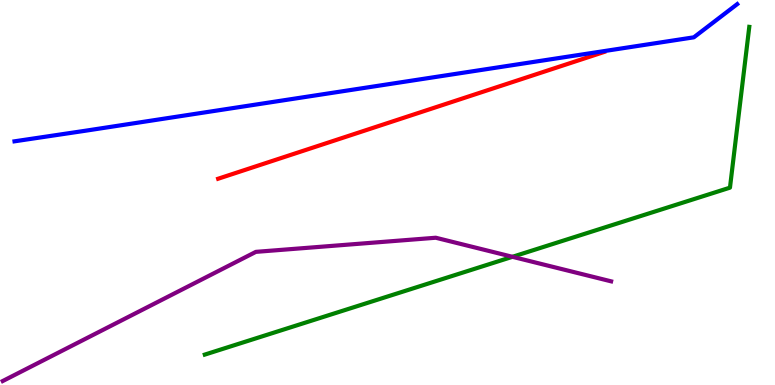[{'lines': ['blue', 'red'], 'intersections': []}, {'lines': ['green', 'red'], 'intersections': []}, {'lines': ['purple', 'red'], 'intersections': []}, {'lines': ['blue', 'green'], 'intersections': []}, {'lines': ['blue', 'purple'], 'intersections': []}, {'lines': ['green', 'purple'], 'intersections': [{'x': 6.61, 'y': 3.33}]}]